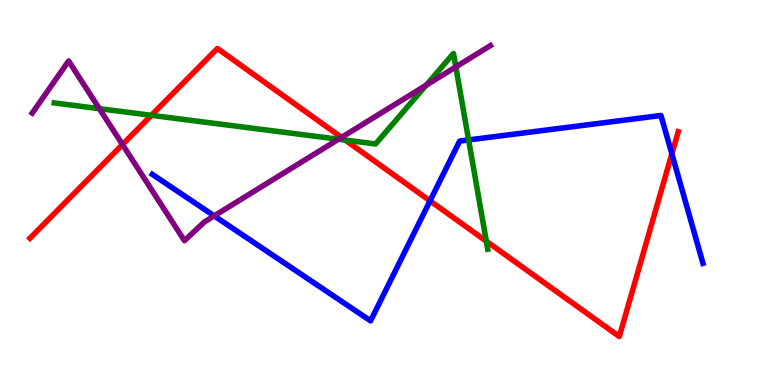[{'lines': ['blue', 'red'], 'intersections': [{'x': 5.55, 'y': 4.78}, {'x': 8.67, 'y': 6.0}]}, {'lines': ['green', 'red'], 'intersections': [{'x': 1.95, 'y': 7.0}, {'x': 4.45, 'y': 6.36}, {'x': 6.28, 'y': 3.73}]}, {'lines': ['purple', 'red'], 'intersections': [{'x': 1.58, 'y': 6.25}, {'x': 4.41, 'y': 6.43}]}, {'lines': ['blue', 'green'], 'intersections': [{'x': 6.05, 'y': 6.37}]}, {'lines': ['blue', 'purple'], 'intersections': [{'x': 2.76, 'y': 4.39}]}, {'lines': ['green', 'purple'], 'intersections': [{'x': 1.28, 'y': 7.18}, {'x': 4.37, 'y': 6.38}, {'x': 5.5, 'y': 7.79}, {'x': 5.88, 'y': 8.26}]}]